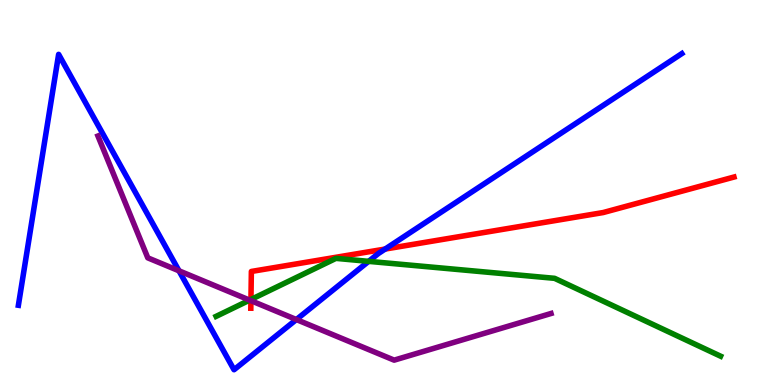[{'lines': ['blue', 'red'], 'intersections': [{'x': 4.97, 'y': 3.53}]}, {'lines': ['green', 'red'], 'intersections': [{'x': 3.24, 'y': 2.22}]}, {'lines': ['purple', 'red'], 'intersections': [{'x': 3.24, 'y': 2.19}]}, {'lines': ['blue', 'green'], 'intersections': [{'x': 4.76, 'y': 3.21}]}, {'lines': ['blue', 'purple'], 'intersections': [{'x': 2.31, 'y': 2.97}, {'x': 3.82, 'y': 1.7}]}, {'lines': ['green', 'purple'], 'intersections': [{'x': 3.22, 'y': 2.2}]}]